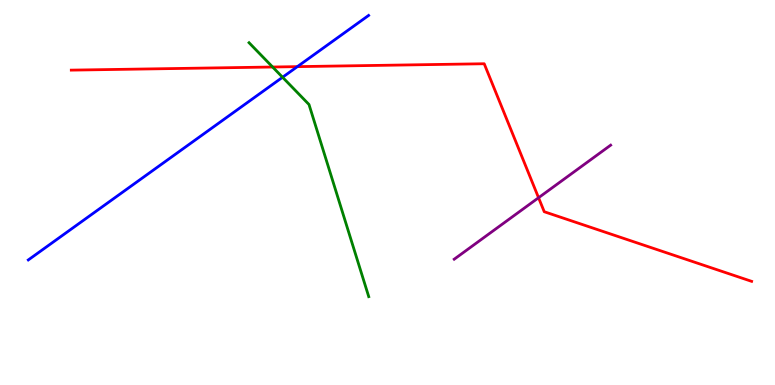[{'lines': ['blue', 'red'], 'intersections': [{'x': 3.84, 'y': 8.27}]}, {'lines': ['green', 'red'], 'intersections': [{'x': 3.52, 'y': 8.26}]}, {'lines': ['purple', 'red'], 'intersections': [{'x': 6.95, 'y': 4.86}]}, {'lines': ['blue', 'green'], 'intersections': [{'x': 3.65, 'y': 7.99}]}, {'lines': ['blue', 'purple'], 'intersections': []}, {'lines': ['green', 'purple'], 'intersections': []}]